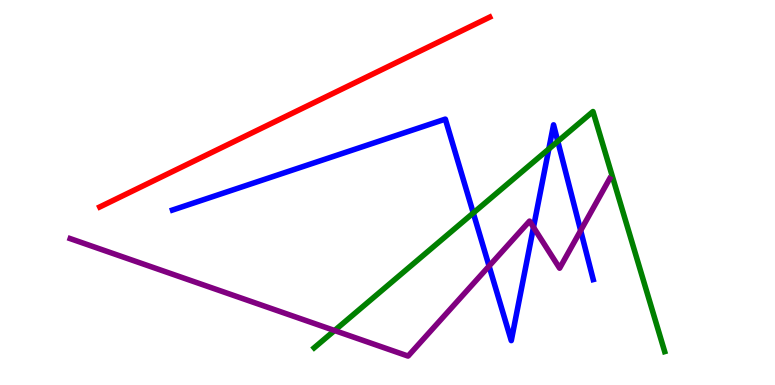[{'lines': ['blue', 'red'], 'intersections': []}, {'lines': ['green', 'red'], 'intersections': []}, {'lines': ['purple', 'red'], 'intersections': []}, {'lines': ['blue', 'green'], 'intersections': [{'x': 6.11, 'y': 4.47}, {'x': 7.08, 'y': 6.13}, {'x': 7.2, 'y': 6.33}]}, {'lines': ['blue', 'purple'], 'intersections': [{'x': 6.31, 'y': 3.09}, {'x': 6.88, 'y': 4.1}, {'x': 7.49, 'y': 4.01}]}, {'lines': ['green', 'purple'], 'intersections': [{'x': 4.32, 'y': 1.42}]}]